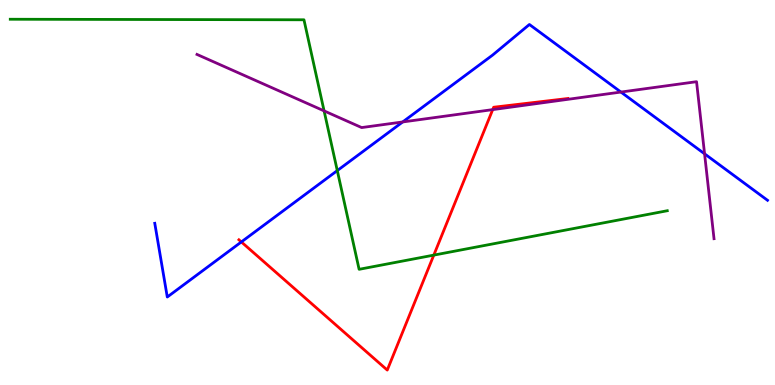[{'lines': ['blue', 'red'], 'intersections': [{'x': 3.11, 'y': 3.72}]}, {'lines': ['green', 'red'], 'intersections': [{'x': 5.6, 'y': 3.37}]}, {'lines': ['purple', 'red'], 'intersections': [{'x': 6.36, 'y': 7.15}]}, {'lines': ['blue', 'green'], 'intersections': [{'x': 4.35, 'y': 5.57}]}, {'lines': ['blue', 'purple'], 'intersections': [{'x': 5.2, 'y': 6.83}, {'x': 8.01, 'y': 7.61}, {'x': 9.09, 'y': 6.0}]}, {'lines': ['green', 'purple'], 'intersections': [{'x': 4.18, 'y': 7.12}]}]